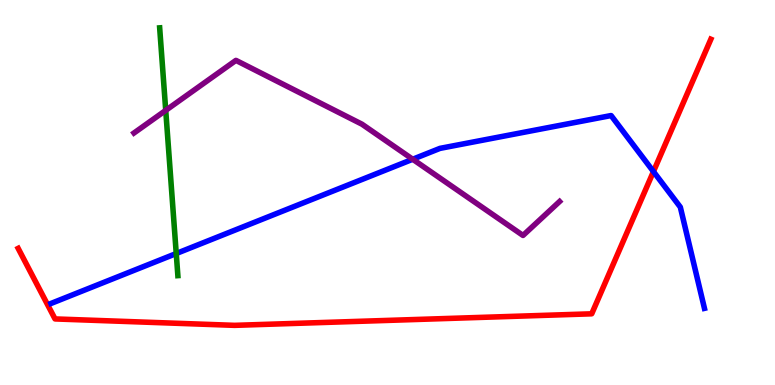[{'lines': ['blue', 'red'], 'intersections': [{'x': 8.43, 'y': 5.54}]}, {'lines': ['green', 'red'], 'intersections': []}, {'lines': ['purple', 'red'], 'intersections': []}, {'lines': ['blue', 'green'], 'intersections': [{'x': 2.27, 'y': 3.41}]}, {'lines': ['blue', 'purple'], 'intersections': [{'x': 5.33, 'y': 5.86}]}, {'lines': ['green', 'purple'], 'intersections': [{'x': 2.14, 'y': 7.13}]}]